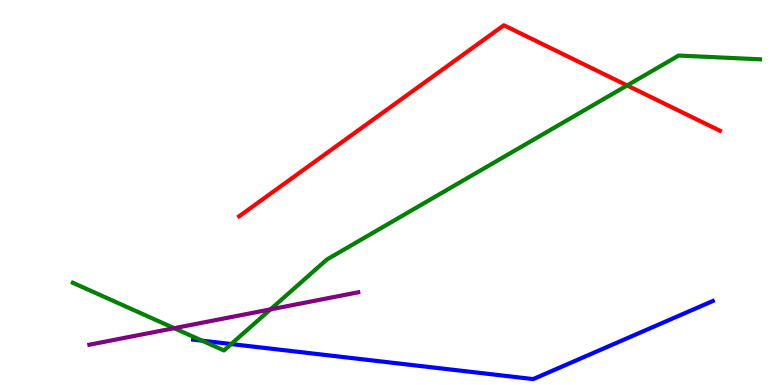[{'lines': ['blue', 'red'], 'intersections': []}, {'lines': ['green', 'red'], 'intersections': [{'x': 8.09, 'y': 7.78}]}, {'lines': ['purple', 'red'], 'intersections': []}, {'lines': ['blue', 'green'], 'intersections': [{'x': 2.61, 'y': 1.15}, {'x': 2.98, 'y': 1.06}]}, {'lines': ['blue', 'purple'], 'intersections': []}, {'lines': ['green', 'purple'], 'intersections': [{'x': 2.25, 'y': 1.48}, {'x': 3.49, 'y': 1.96}]}]